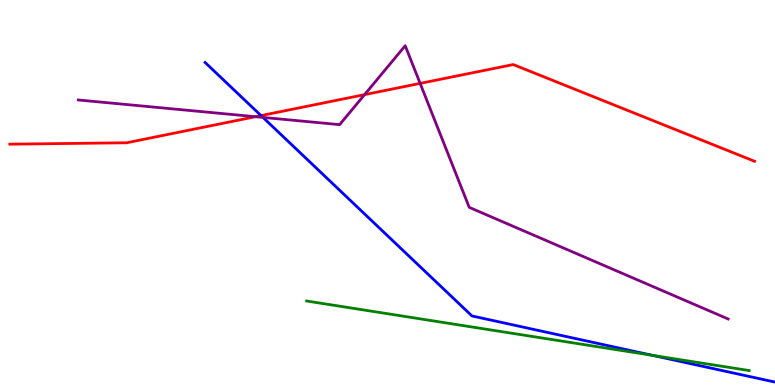[{'lines': ['blue', 'red'], 'intersections': [{'x': 3.37, 'y': 7.0}]}, {'lines': ['green', 'red'], 'intersections': []}, {'lines': ['purple', 'red'], 'intersections': [{'x': 3.3, 'y': 6.97}, {'x': 4.7, 'y': 7.54}, {'x': 5.42, 'y': 7.83}]}, {'lines': ['blue', 'green'], 'intersections': [{'x': 8.42, 'y': 0.77}]}, {'lines': ['blue', 'purple'], 'intersections': [{'x': 3.39, 'y': 6.95}]}, {'lines': ['green', 'purple'], 'intersections': []}]